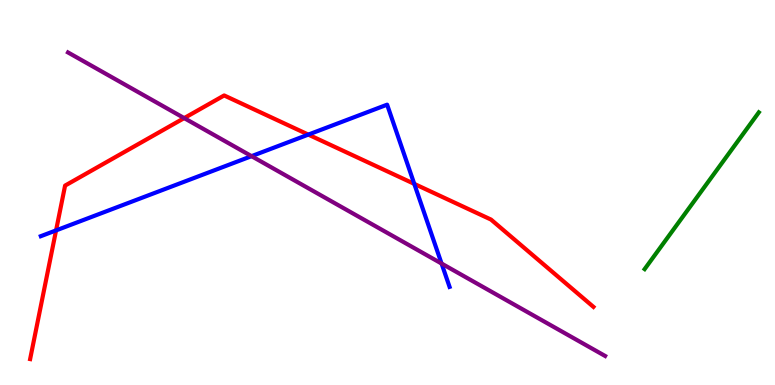[{'lines': ['blue', 'red'], 'intersections': [{'x': 0.723, 'y': 4.02}, {'x': 3.98, 'y': 6.5}, {'x': 5.35, 'y': 5.22}]}, {'lines': ['green', 'red'], 'intersections': []}, {'lines': ['purple', 'red'], 'intersections': [{'x': 2.38, 'y': 6.93}]}, {'lines': ['blue', 'green'], 'intersections': []}, {'lines': ['blue', 'purple'], 'intersections': [{'x': 3.25, 'y': 5.94}, {'x': 5.7, 'y': 3.15}]}, {'lines': ['green', 'purple'], 'intersections': []}]